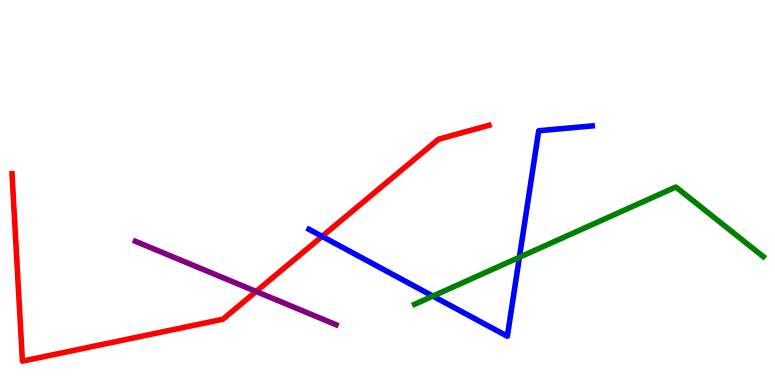[{'lines': ['blue', 'red'], 'intersections': [{'x': 4.16, 'y': 3.86}]}, {'lines': ['green', 'red'], 'intersections': []}, {'lines': ['purple', 'red'], 'intersections': [{'x': 3.3, 'y': 2.43}]}, {'lines': ['blue', 'green'], 'intersections': [{'x': 5.59, 'y': 2.31}, {'x': 6.7, 'y': 3.32}]}, {'lines': ['blue', 'purple'], 'intersections': []}, {'lines': ['green', 'purple'], 'intersections': []}]